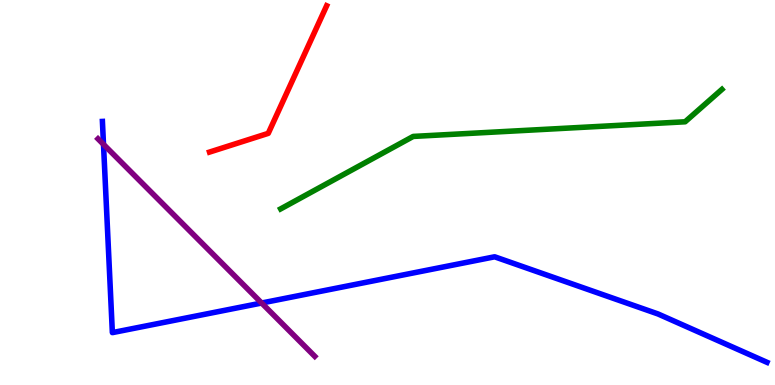[{'lines': ['blue', 'red'], 'intersections': []}, {'lines': ['green', 'red'], 'intersections': []}, {'lines': ['purple', 'red'], 'intersections': []}, {'lines': ['blue', 'green'], 'intersections': []}, {'lines': ['blue', 'purple'], 'intersections': [{'x': 1.34, 'y': 6.25}, {'x': 3.38, 'y': 2.13}]}, {'lines': ['green', 'purple'], 'intersections': []}]